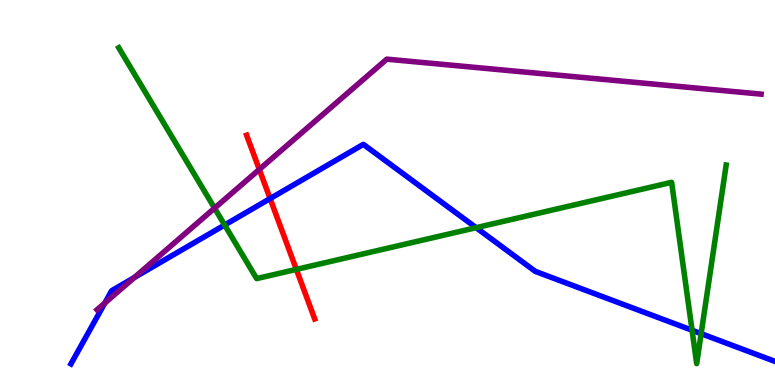[{'lines': ['blue', 'red'], 'intersections': [{'x': 3.49, 'y': 4.84}]}, {'lines': ['green', 'red'], 'intersections': [{'x': 3.82, 'y': 3.0}]}, {'lines': ['purple', 'red'], 'intersections': [{'x': 3.35, 'y': 5.6}]}, {'lines': ['blue', 'green'], 'intersections': [{'x': 2.9, 'y': 4.16}, {'x': 6.14, 'y': 4.09}, {'x': 8.93, 'y': 1.42}, {'x': 9.05, 'y': 1.33}]}, {'lines': ['blue', 'purple'], 'intersections': [{'x': 1.35, 'y': 2.13}, {'x': 1.73, 'y': 2.79}]}, {'lines': ['green', 'purple'], 'intersections': [{'x': 2.77, 'y': 4.59}]}]